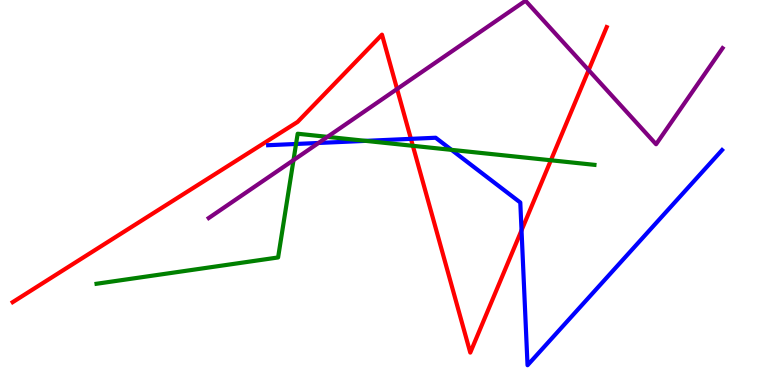[{'lines': ['blue', 'red'], 'intersections': [{'x': 5.3, 'y': 6.39}, {'x': 6.73, 'y': 4.02}]}, {'lines': ['green', 'red'], 'intersections': [{'x': 5.33, 'y': 6.21}, {'x': 7.11, 'y': 5.84}]}, {'lines': ['purple', 'red'], 'intersections': [{'x': 5.12, 'y': 7.69}, {'x': 7.6, 'y': 8.18}]}, {'lines': ['blue', 'green'], 'intersections': [{'x': 3.82, 'y': 6.26}, {'x': 4.72, 'y': 6.34}, {'x': 5.83, 'y': 6.11}]}, {'lines': ['blue', 'purple'], 'intersections': [{'x': 4.11, 'y': 6.29}]}, {'lines': ['green', 'purple'], 'intersections': [{'x': 3.79, 'y': 5.84}, {'x': 4.22, 'y': 6.45}]}]